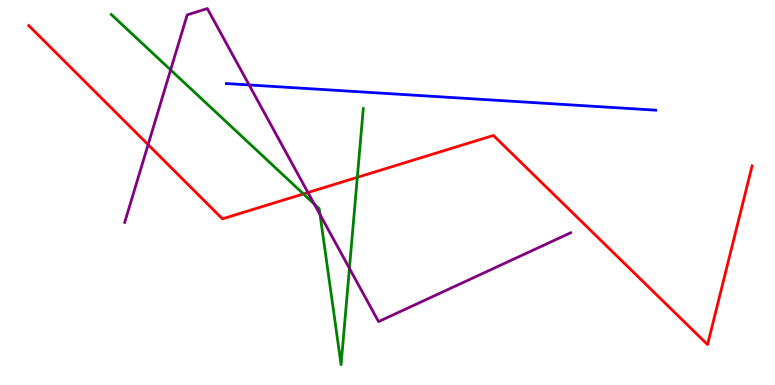[{'lines': ['blue', 'red'], 'intersections': []}, {'lines': ['green', 'red'], 'intersections': [{'x': 3.92, 'y': 4.96}, {'x': 4.61, 'y': 5.39}]}, {'lines': ['purple', 'red'], 'intersections': [{'x': 1.91, 'y': 6.24}, {'x': 3.97, 'y': 5.0}]}, {'lines': ['blue', 'green'], 'intersections': []}, {'lines': ['blue', 'purple'], 'intersections': [{'x': 3.21, 'y': 7.79}]}, {'lines': ['green', 'purple'], 'intersections': [{'x': 2.2, 'y': 8.18}, {'x': 4.05, 'y': 4.7}, {'x': 4.13, 'y': 4.43}, {'x': 4.51, 'y': 3.03}]}]